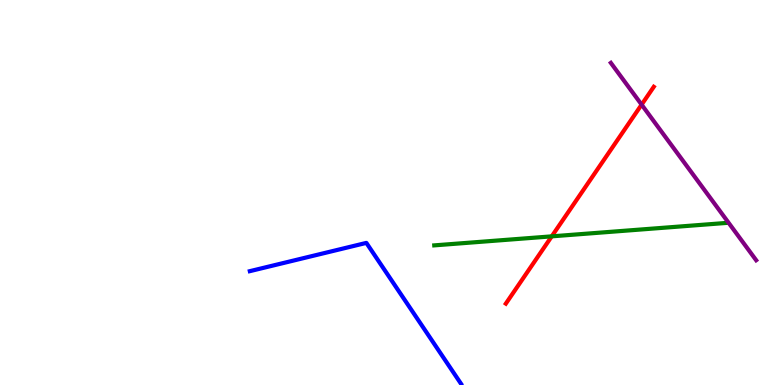[{'lines': ['blue', 'red'], 'intersections': []}, {'lines': ['green', 'red'], 'intersections': [{'x': 7.12, 'y': 3.86}]}, {'lines': ['purple', 'red'], 'intersections': [{'x': 8.28, 'y': 7.28}]}, {'lines': ['blue', 'green'], 'intersections': []}, {'lines': ['blue', 'purple'], 'intersections': []}, {'lines': ['green', 'purple'], 'intersections': []}]